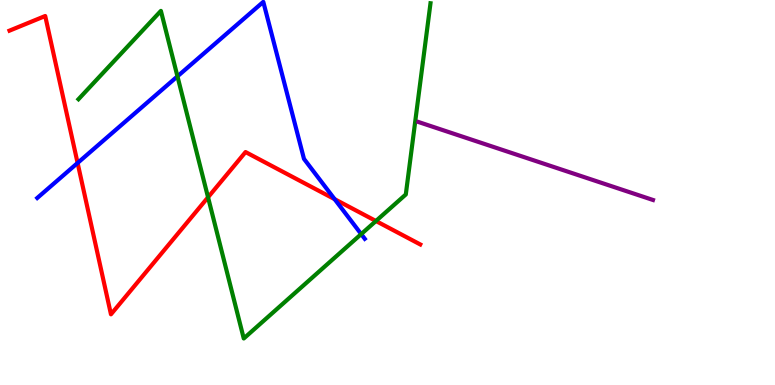[{'lines': ['blue', 'red'], 'intersections': [{'x': 1.0, 'y': 5.77}, {'x': 4.32, 'y': 4.83}]}, {'lines': ['green', 'red'], 'intersections': [{'x': 2.68, 'y': 4.88}, {'x': 4.85, 'y': 4.26}]}, {'lines': ['purple', 'red'], 'intersections': []}, {'lines': ['blue', 'green'], 'intersections': [{'x': 2.29, 'y': 8.02}, {'x': 4.66, 'y': 3.92}]}, {'lines': ['blue', 'purple'], 'intersections': []}, {'lines': ['green', 'purple'], 'intersections': []}]